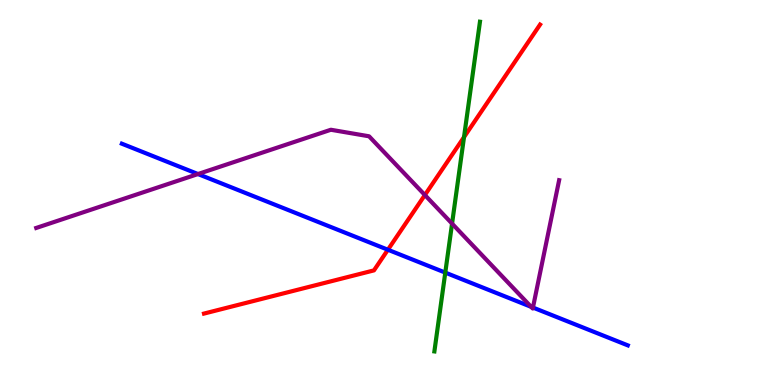[{'lines': ['blue', 'red'], 'intersections': [{'x': 5.01, 'y': 3.51}]}, {'lines': ['green', 'red'], 'intersections': [{'x': 5.99, 'y': 6.44}]}, {'lines': ['purple', 'red'], 'intersections': [{'x': 5.48, 'y': 4.93}]}, {'lines': ['blue', 'green'], 'intersections': [{'x': 5.75, 'y': 2.92}]}, {'lines': ['blue', 'purple'], 'intersections': [{'x': 2.55, 'y': 5.48}, {'x': 6.85, 'y': 2.03}, {'x': 6.88, 'y': 2.01}]}, {'lines': ['green', 'purple'], 'intersections': [{'x': 5.83, 'y': 4.19}]}]